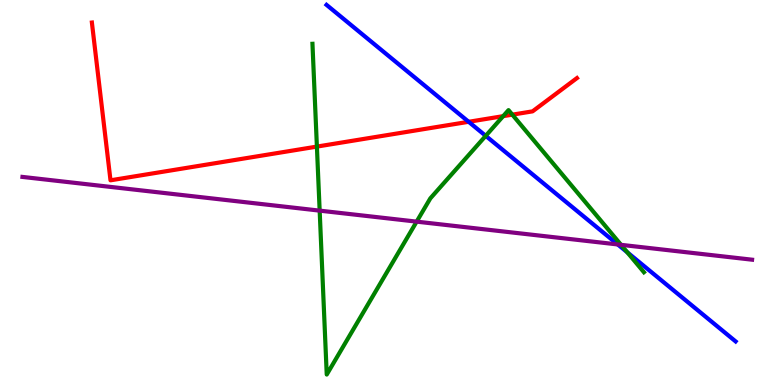[{'lines': ['blue', 'red'], 'intersections': [{'x': 6.05, 'y': 6.84}]}, {'lines': ['green', 'red'], 'intersections': [{'x': 4.09, 'y': 6.19}, {'x': 6.49, 'y': 6.98}, {'x': 6.61, 'y': 7.02}]}, {'lines': ['purple', 'red'], 'intersections': []}, {'lines': ['blue', 'green'], 'intersections': [{'x': 6.27, 'y': 6.47}, {'x': 8.09, 'y': 3.45}]}, {'lines': ['blue', 'purple'], 'intersections': [{'x': 7.97, 'y': 3.65}]}, {'lines': ['green', 'purple'], 'intersections': [{'x': 4.12, 'y': 4.53}, {'x': 5.38, 'y': 4.24}, {'x': 8.01, 'y': 3.64}]}]